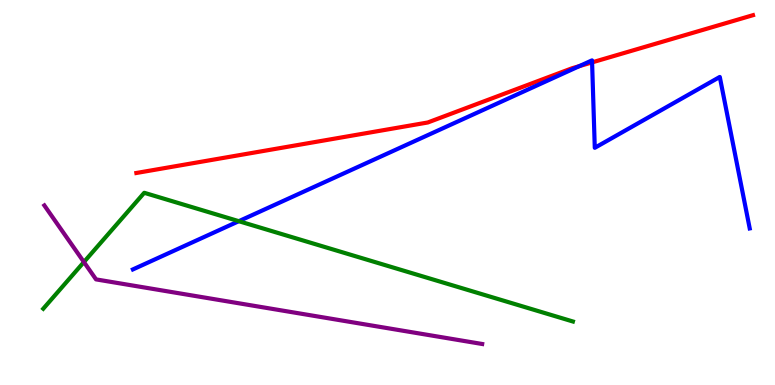[{'lines': ['blue', 'red'], 'intersections': [{'x': 7.48, 'y': 8.28}, {'x': 7.64, 'y': 8.38}]}, {'lines': ['green', 'red'], 'intersections': []}, {'lines': ['purple', 'red'], 'intersections': []}, {'lines': ['blue', 'green'], 'intersections': [{'x': 3.08, 'y': 4.25}]}, {'lines': ['blue', 'purple'], 'intersections': []}, {'lines': ['green', 'purple'], 'intersections': [{'x': 1.08, 'y': 3.19}]}]